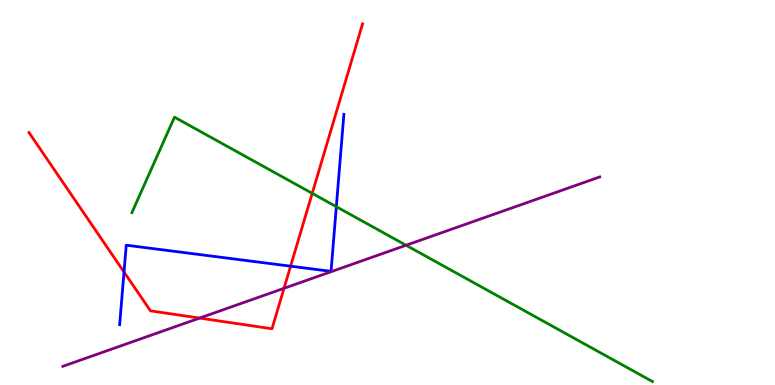[{'lines': ['blue', 'red'], 'intersections': [{'x': 1.6, 'y': 2.93}, {'x': 3.75, 'y': 3.09}]}, {'lines': ['green', 'red'], 'intersections': [{'x': 4.03, 'y': 4.98}]}, {'lines': ['purple', 'red'], 'intersections': [{'x': 2.58, 'y': 1.74}, {'x': 3.66, 'y': 2.51}]}, {'lines': ['blue', 'green'], 'intersections': [{'x': 4.34, 'y': 4.63}]}, {'lines': ['blue', 'purple'], 'intersections': []}, {'lines': ['green', 'purple'], 'intersections': [{'x': 5.24, 'y': 3.63}]}]